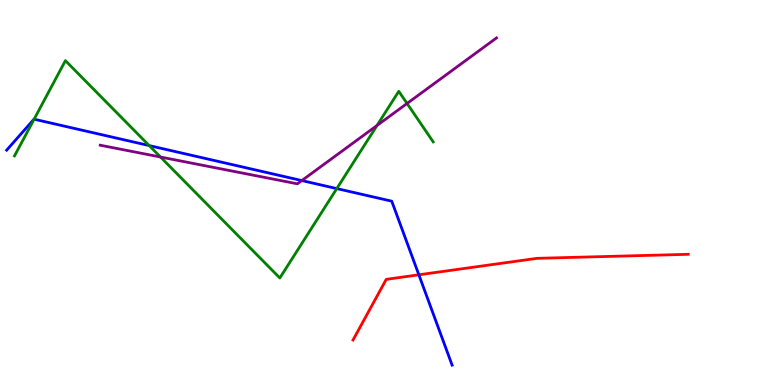[{'lines': ['blue', 'red'], 'intersections': [{'x': 5.4, 'y': 2.86}]}, {'lines': ['green', 'red'], 'intersections': []}, {'lines': ['purple', 'red'], 'intersections': []}, {'lines': ['blue', 'green'], 'intersections': [{'x': 0.44, 'y': 6.9}, {'x': 1.93, 'y': 6.22}, {'x': 4.35, 'y': 5.1}]}, {'lines': ['blue', 'purple'], 'intersections': [{'x': 3.89, 'y': 5.31}]}, {'lines': ['green', 'purple'], 'intersections': [{'x': 2.07, 'y': 5.92}, {'x': 4.86, 'y': 6.74}, {'x': 5.25, 'y': 7.31}]}]